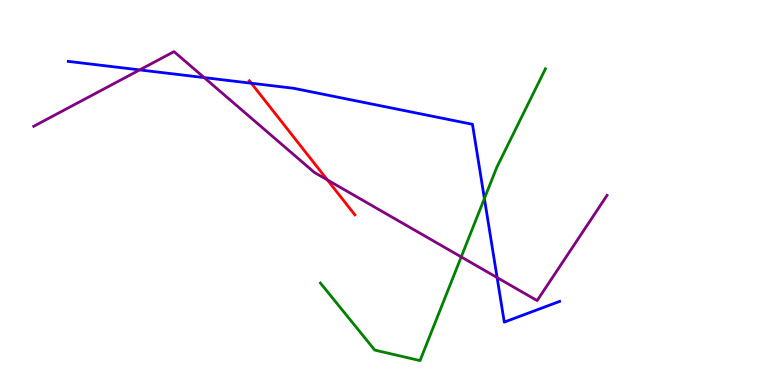[{'lines': ['blue', 'red'], 'intersections': [{'x': 3.24, 'y': 7.84}]}, {'lines': ['green', 'red'], 'intersections': []}, {'lines': ['purple', 'red'], 'intersections': [{'x': 4.22, 'y': 5.33}]}, {'lines': ['blue', 'green'], 'intersections': [{'x': 6.25, 'y': 4.84}]}, {'lines': ['blue', 'purple'], 'intersections': [{'x': 1.8, 'y': 8.18}, {'x': 2.63, 'y': 7.98}, {'x': 6.41, 'y': 2.79}]}, {'lines': ['green', 'purple'], 'intersections': [{'x': 5.95, 'y': 3.33}]}]